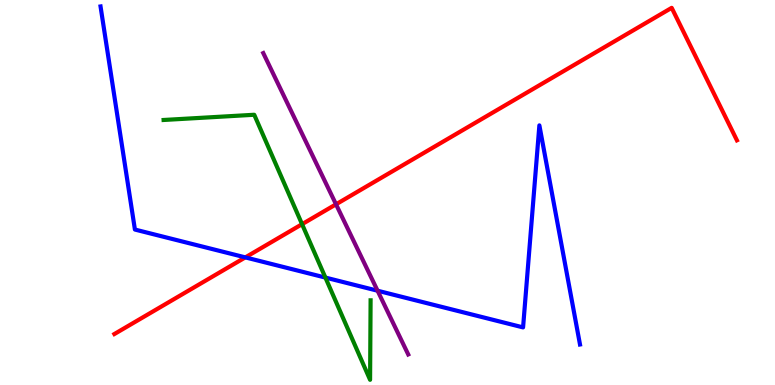[{'lines': ['blue', 'red'], 'intersections': [{'x': 3.17, 'y': 3.31}]}, {'lines': ['green', 'red'], 'intersections': [{'x': 3.9, 'y': 4.18}]}, {'lines': ['purple', 'red'], 'intersections': [{'x': 4.34, 'y': 4.69}]}, {'lines': ['blue', 'green'], 'intersections': [{'x': 4.2, 'y': 2.79}]}, {'lines': ['blue', 'purple'], 'intersections': [{'x': 4.87, 'y': 2.45}]}, {'lines': ['green', 'purple'], 'intersections': []}]